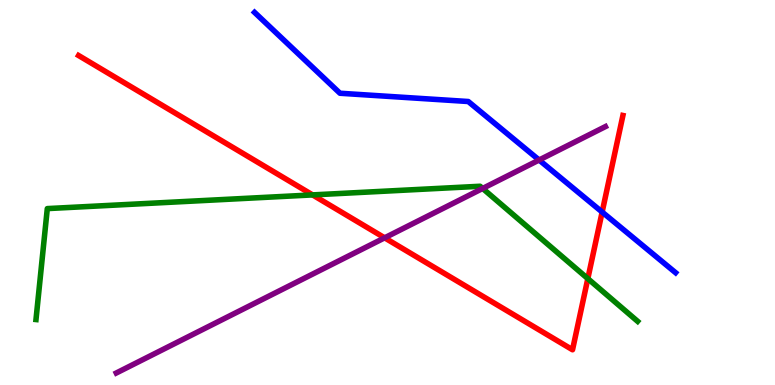[{'lines': ['blue', 'red'], 'intersections': [{'x': 7.77, 'y': 4.49}]}, {'lines': ['green', 'red'], 'intersections': [{'x': 4.03, 'y': 4.94}, {'x': 7.58, 'y': 2.76}]}, {'lines': ['purple', 'red'], 'intersections': [{'x': 4.96, 'y': 3.82}]}, {'lines': ['blue', 'green'], 'intersections': []}, {'lines': ['blue', 'purple'], 'intersections': [{'x': 6.96, 'y': 5.84}]}, {'lines': ['green', 'purple'], 'intersections': [{'x': 6.23, 'y': 5.11}]}]